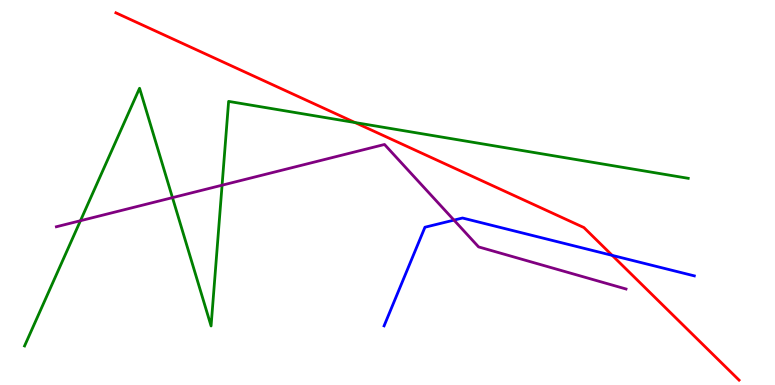[{'lines': ['blue', 'red'], 'intersections': [{'x': 7.9, 'y': 3.37}]}, {'lines': ['green', 'red'], 'intersections': [{'x': 4.58, 'y': 6.82}]}, {'lines': ['purple', 'red'], 'intersections': []}, {'lines': ['blue', 'green'], 'intersections': []}, {'lines': ['blue', 'purple'], 'intersections': [{'x': 5.86, 'y': 4.28}]}, {'lines': ['green', 'purple'], 'intersections': [{'x': 1.04, 'y': 4.27}, {'x': 2.23, 'y': 4.87}, {'x': 2.87, 'y': 5.19}]}]